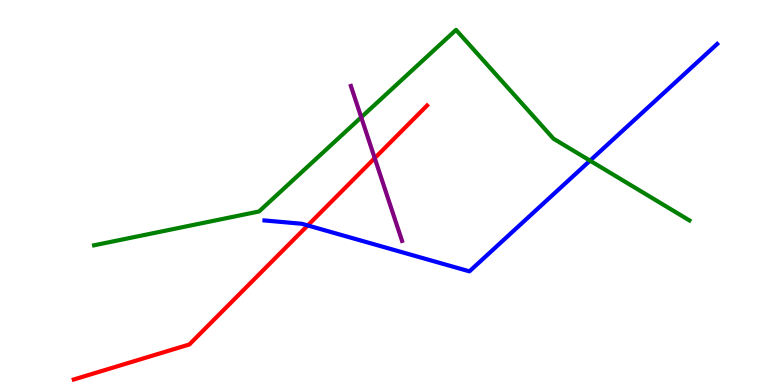[{'lines': ['blue', 'red'], 'intersections': [{'x': 3.97, 'y': 4.14}]}, {'lines': ['green', 'red'], 'intersections': []}, {'lines': ['purple', 'red'], 'intersections': [{'x': 4.84, 'y': 5.89}]}, {'lines': ['blue', 'green'], 'intersections': [{'x': 7.61, 'y': 5.83}]}, {'lines': ['blue', 'purple'], 'intersections': []}, {'lines': ['green', 'purple'], 'intersections': [{'x': 4.66, 'y': 6.95}]}]